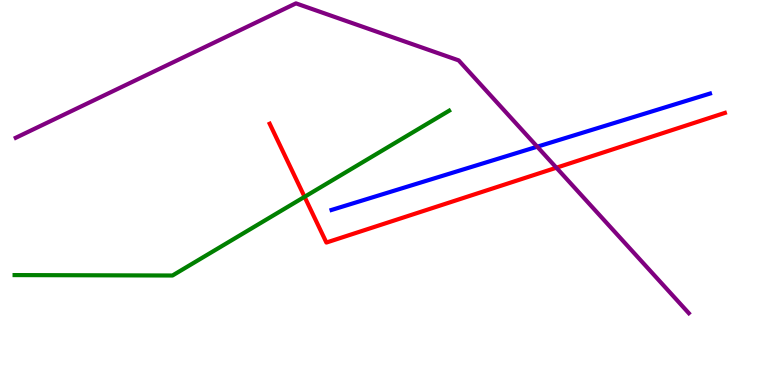[{'lines': ['blue', 'red'], 'intersections': []}, {'lines': ['green', 'red'], 'intersections': [{'x': 3.93, 'y': 4.89}]}, {'lines': ['purple', 'red'], 'intersections': [{'x': 7.18, 'y': 5.64}]}, {'lines': ['blue', 'green'], 'intersections': []}, {'lines': ['blue', 'purple'], 'intersections': [{'x': 6.93, 'y': 6.19}]}, {'lines': ['green', 'purple'], 'intersections': []}]